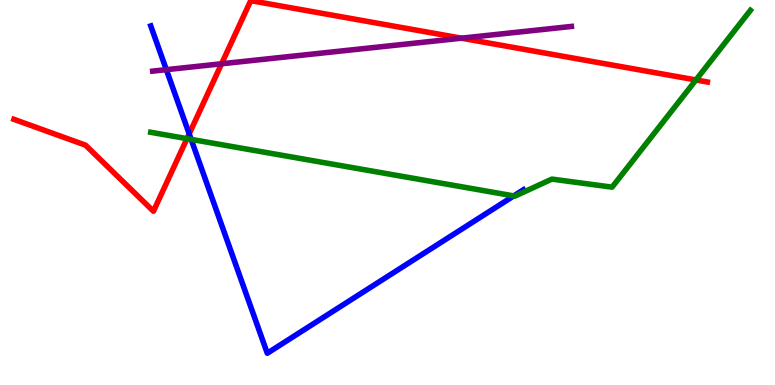[{'lines': ['blue', 'red'], 'intersections': [{'x': 2.44, 'y': 6.52}]}, {'lines': ['green', 'red'], 'intersections': [{'x': 2.41, 'y': 6.4}, {'x': 8.98, 'y': 7.92}]}, {'lines': ['purple', 'red'], 'intersections': [{'x': 2.86, 'y': 8.34}, {'x': 5.95, 'y': 9.01}]}, {'lines': ['blue', 'green'], 'intersections': [{'x': 2.47, 'y': 6.38}, {'x': 6.63, 'y': 4.91}]}, {'lines': ['blue', 'purple'], 'intersections': [{'x': 2.15, 'y': 8.19}]}, {'lines': ['green', 'purple'], 'intersections': []}]